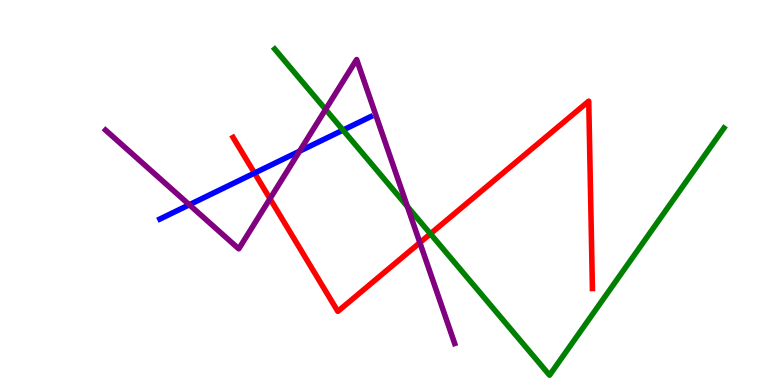[{'lines': ['blue', 'red'], 'intersections': [{'x': 3.28, 'y': 5.5}]}, {'lines': ['green', 'red'], 'intersections': [{'x': 5.55, 'y': 3.93}]}, {'lines': ['purple', 'red'], 'intersections': [{'x': 3.48, 'y': 4.84}, {'x': 5.42, 'y': 3.7}]}, {'lines': ['blue', 'green'], 'intersections': [{'x': 4.43, 'y': 6.62}]}, {'lines': ['blue', 'purple'], 'intersections': [{'x': 2.44, 'y': 4.68}, {'x': 3.87, 'y': 6.07}]}, {'lines': ['green', 'purple'], 'intersections': [{'x': 4.2, 'y': 7.16}, {'x': 5.26, 'y': 4.64}]}]